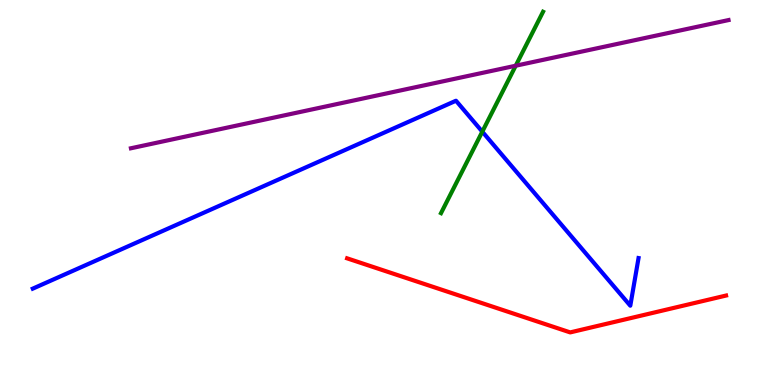[{'lines': ['blue', 'red'], 'intersections': []}, {'lines': ['green', 'red'], 'intersections': []}, {'lines': ['purple', 'red'], 'intersections': []}, {'lines': ['blue', 'green'], 'intersections': [{'x': 6.22, 'y': 6.58}]}, {'lines': ['blue', 'purple'], 'intersections': []}, {'lines': ['green', 'purple'], 'intersections': [{'x': 6.65, 'y': 8.29}]}]